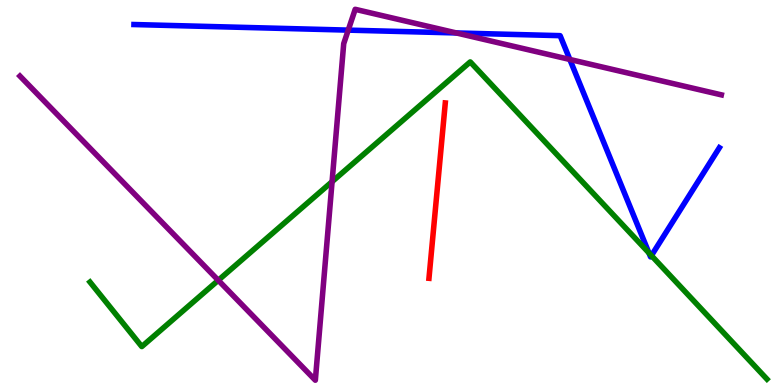[{'lines': ['blue', 'red'], 'intersections': []}, {'lines': ['green', 'red'], 'intersections': []}, {'lines': ['purple', 'red'], 'intersections': []}, {'lines': ['blue', 'green'], 'intersections': [{'x': 8.37, 'y': 3.43}, {'x': 8.41, 'y': 3.36}]}, {'lines': ['blue', 'purple'], 'intersections': [{'x': 4.49, 'y': 9.22}, {'x': 5.89, 'y': 9.14}, {'x': 7.35, 'y': 8.46}]}, {'lines': ['green', 'purple'], 'intersections': [{'x': 2.82, 'y': 2.72}, {'x': 4.28, 'y': 5.28}]}]